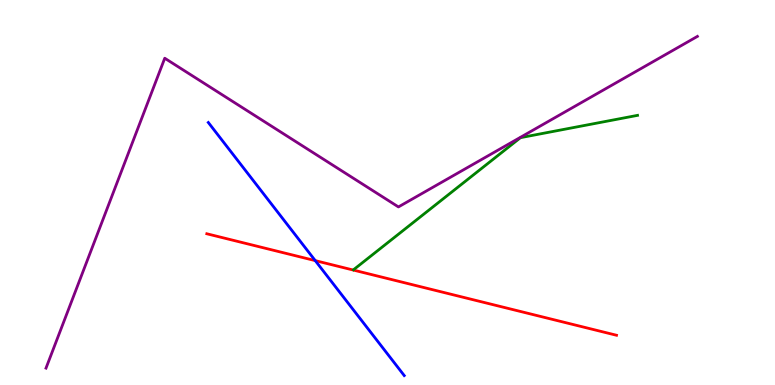[{'lines': ['blue', 'red'], 'intersections': [{'x': 4.07, 'y': 3.23}]}, {'lines': ['green', 'red'], 'intersections': []}, {'lines': ['purple', 'red'], 'intersections': []}, {'lines': ['blue', 'green'], 'intersections': []}, {'lines': ['blue', 'purple'], 'intersections': []}, {'lines': ['green', 'purple'], 'intersections': []}]